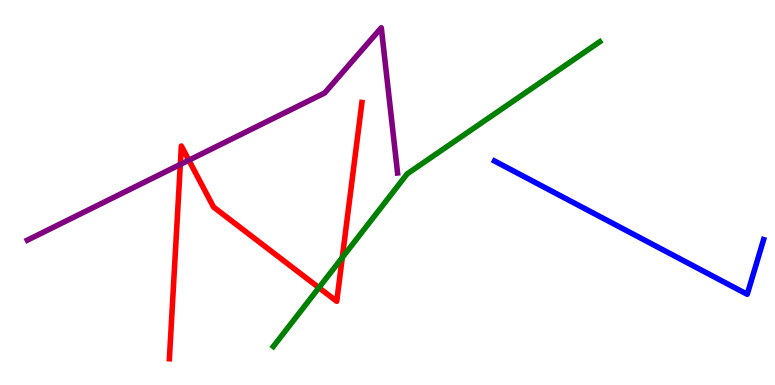[{'lines': ['blue', 'red'], 'intersections': []}, {'lines': ['green', 'red'], 'intersections': [{'x': 4.12, 'y': 2.53}, {'x': 4.42, 'y': 3.31}]}, {'lines': ['purple', 'red'], 'intersections': [{'x': 2.33, 'y': 5.73}, {'x': 2.44, 'y': 5.84}]}, {'lines': ['blue', 'green'], 'intersections': []}, {'lines': ['blue', 'purple'], 'intersections': []}, {'lines': ['green', 'purple'], 'intersections': []}]